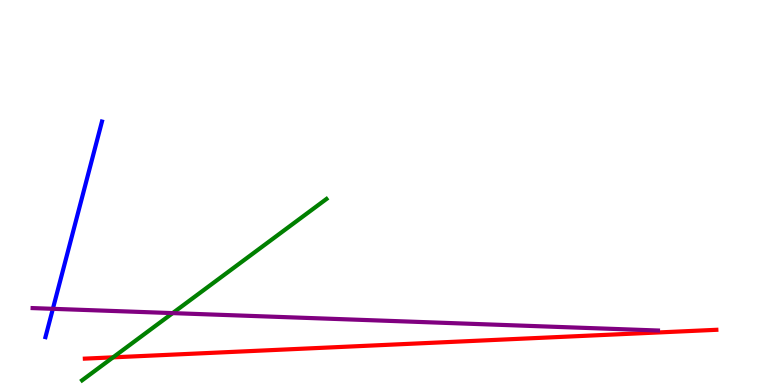[{'lines': ['blue', 'red'], 'intersections': []}, {'lines': ['green', 'red'], 'intersections': [{'x': 1.46, 'y': 0.718}]}, {'lines': ['purple', 'red'], 'intersections': []}, {'lines': ['blue', 'green'], 'intersections': []}, {'lines': ['blue', 'purple'], 'intersections': [{'x': 0.682, 'y': 1.98}]}, {'lines': ['green', 'purple'], 'intersections': [{'x': 2.23, 'y': 1.87}]}]